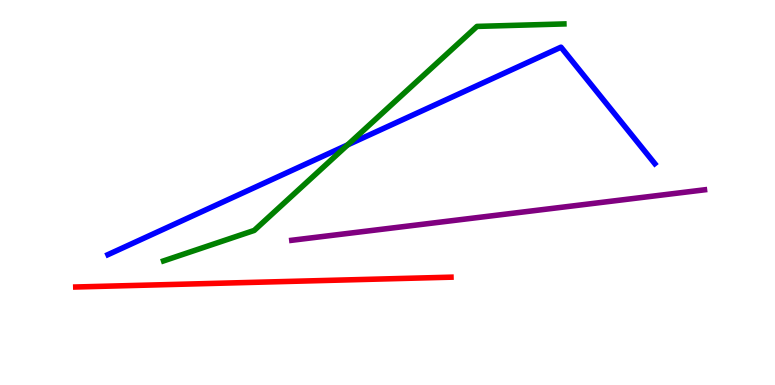[{'lines': ['blue', 'red'], 'intersections': []}, {'lines': ['green', 'red'], 'intersections': []}, {'lines': ['purple', 'red'], 'intersections': []}, {'lines': ['blue', 'green'], 'intersections': [{'x': 4.49, 'y': 6.24}]}, {'lines': ['blue', 'purple'], 'intersections': []}, {'lines': ['green', 'purple'], 'intersections': []}]